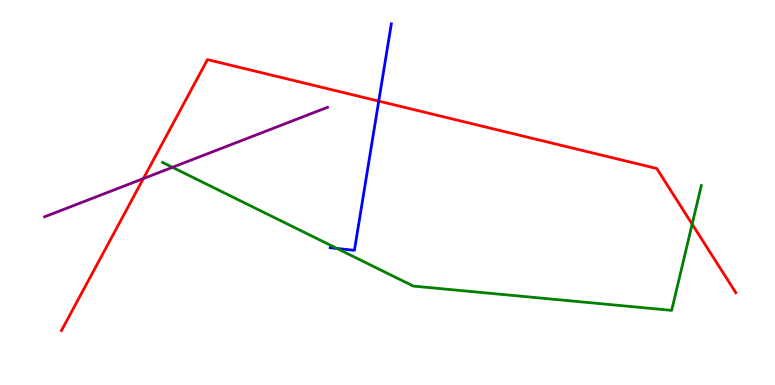[{'lines': ['blue', 'red'], 'intersections': [{'x': 4.89, 'y': 7.37}]}, {'lines': ['green', 'red'], 'intersections': [{'x': 8.93, 'y': 4.18}]}, {'lines': ['purple', 'red'], 'intersections': [{'x': 1.85, 'y': 5.36}]}, {'lines': ['blue', 'green'], 'intersections': [{'x': 4.35, 'y': 3.55}]}, {'lines': ['blue', 'purple'], 'intersections': []}, {'lines': ['green', 'purple'], 'intersections': [{'x': 2.23, 'y': 5.65}]}]